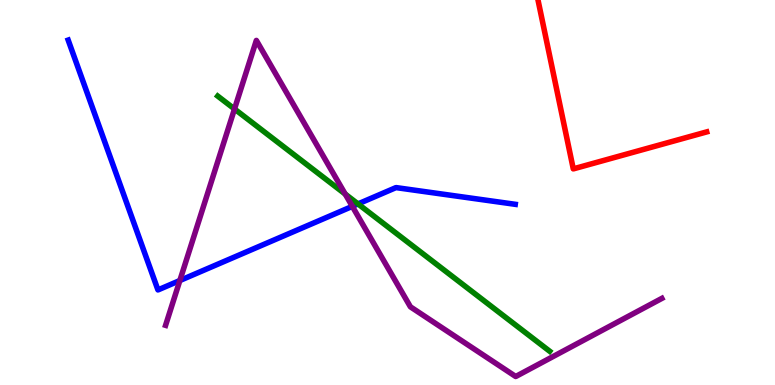[{'lines': ['blue', 'red'], 'intersections': []}, {'lines': ['green', 'red'], 'intersections': []}, {'lines': ['purple', 'red'], 'intersections': []}, {'lines': ['blue', 'green'], 'intersections': [{'x': 4.62, 'y': 4.7}]}, {'lines': ['blue', 'purple'], 'intersections': [{'x': 2.32, 'y': 2.71}, {'x': 4.55, 'y': 4.64}]}, {'lines': ['green', 'purple'], 'intersections': [{'x': 3.03, 'y': 7.17}, {'x': 4.45, 'y': 4.96}]}]